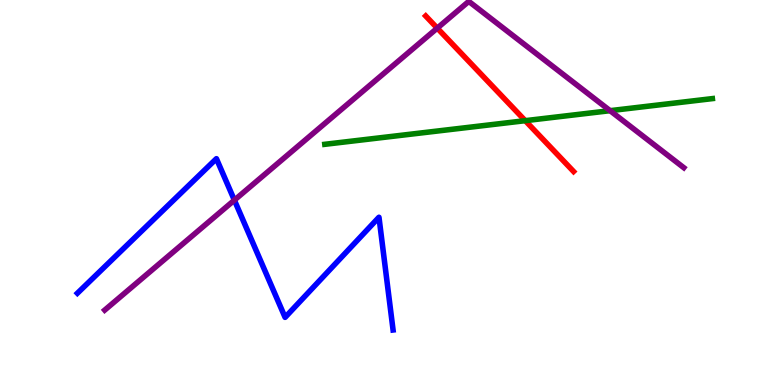[{'lines': ['blue', 'red'], 'intersections': []}, {'lines': ['green', 'red'], 'intersections': [{'x': 6.78, 'y': 6.87}]}, {'lines': ['purple', 'red'], 'intersections': [{'x': 5.64, 'y': 9.27}]}, {'lines': ['blue', 'green'], 'intersections': []}, {'lines': ['blue', 'purple'], 'intersections': [{'x': 3.02, 'y': 4.8}]}, {'lines': ['green', 'purple'], 'intersections': [{'x': 7.87, 'y': 7.13}]}]